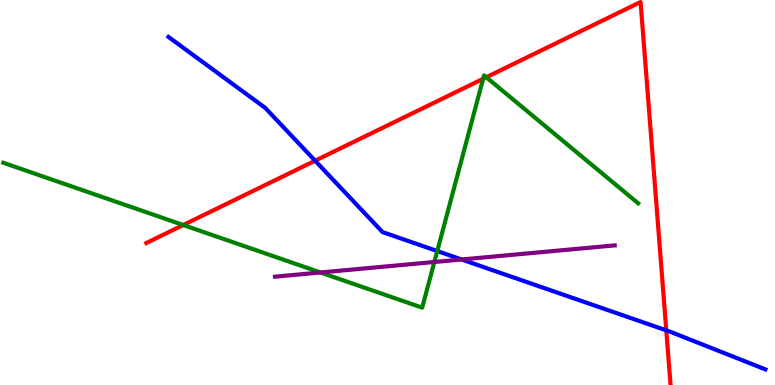[{'lines': ['blue', 'red'], 'intersections': [{'x': 4.07, 'y': 5.83}, {'x': 8.6, 'y': 1.42}]}, {'lines': ['green', 'red'], 'intersections': [{'x': 2.36, 'y': 4.16}, {'x': 6.23, 'y': 7.95}, {'x': 6.27, 'y': 7.99}]}, {'lines': ['purple', 'red'], 'intersections': []}, {'lines': ['blue', 'green'], 'intersections': [{'x': 5.64, 'y': 3.48}]}, {'lines': ['blue', 'purple'], 'intersections': [{'x': 5.96, 'y': 3.26}]}, {'lines': ['green', 'purple'], 'intersections': [{'x': 4.14, 'y': 2.92}, {'x': 5.6, 'y': 3.19}]}]